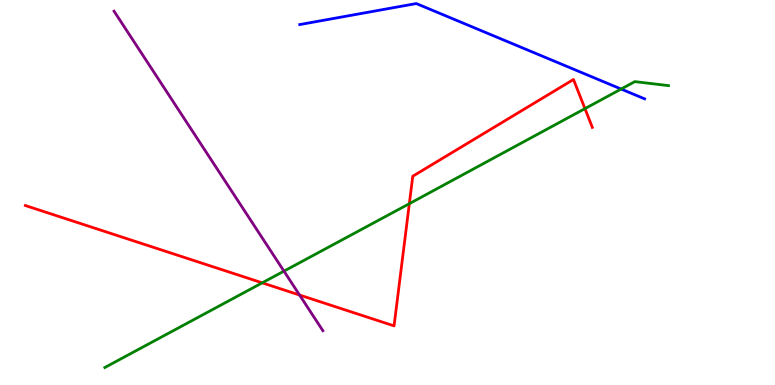[{'lines': ['blue', 'red'], 'intersections': []}, {'lines': ['green', 'red'], 'intersections': [{'x': 3.38, 'y': 2.65}, {'x': 5.28, 'y': 4.71}, {'x': 7.55, 'y': 7.18}]}, {'lines': ['purple', 'red'], 'intersections': [{'x': 3.87, 'y': 2.34}]}, {'lines': ['blue', 'green'], 'intersections': [{'x': 8.01, 'y': 7.69}]}, {'lines': ['blue', 'purple'], 'intersections': []}, {'lines': ['green', 'purple'], 'intersections': [{'x': 3.66, 'y': 2.96}]}]